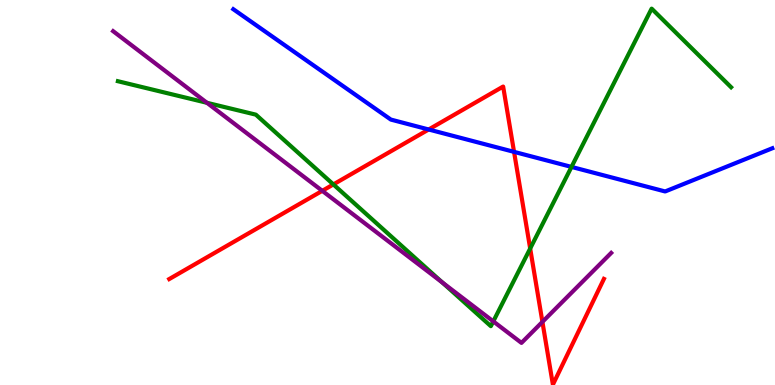[{'lines': ['blue', 'red'], 'intersections': [{'x': 5.53, 'y': 6.64}, {'x': 6.63, 'y': 6.06}]}, {'lines': ['green', 'red'], 'intersections': [{'x': 4.3, 'y': 5.21}, {'x': 6.84, 'y': 3.54}]}, {'lines': ['purple', 'red'], 'intersections': [{'x': 4.16, 'y': 5.04}, {'x': 7.0, 'y': 1.64}]}, {'lines': ['blue', 'green'], 'intersections': [{'x': 7.37, 'y': 5.66}]}, {'lines': ['blue', 'purple'], 'intersections': []}, {'lines': ['green', 'purple'], 'intersections': [{'x': 2.67, 'y': 7.33}, {'x': 5.71, 'y': 2.67}, {'x': 6.37, 'y': 1.65}]}]